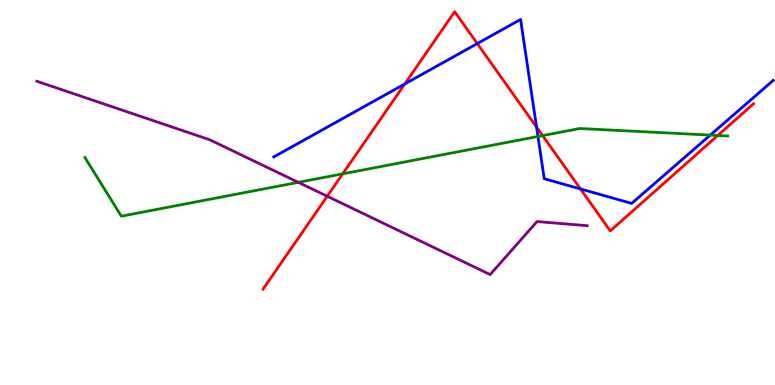[{'lines': ['blue', 'red'], 'intersections': [{'x': 5.22, 'y': 7.82}, {'x': 6.16, 'y': 8.87}, {'x': 6.92, 'y': 6.7}, {'x': 7.49, 'y': 5.09}]}, {'lines': ['green', 'red'], 'intersections': [{'x': 4.42, 'y': 5.48}, {'x': 7.0, 'y': 6.48}, {'x': 9.26, 'y': 6.48}]}, {'lines': ['purple', 'red'], 'intersections': [{'x': 4.22, 'y': 4.9}]}, {'lines': ['blue', 'green'], 'intersections': [{'x': 6.94, 'y': 6.45}, {'x': 9.16, 'y': 6.49}]}, {'lines': ['blue', 'purple'], 'intersections': []}, {'lines': ['green', 'purple'], 'intersections': [{'x': 3.85, 'y': 5.26}]}]